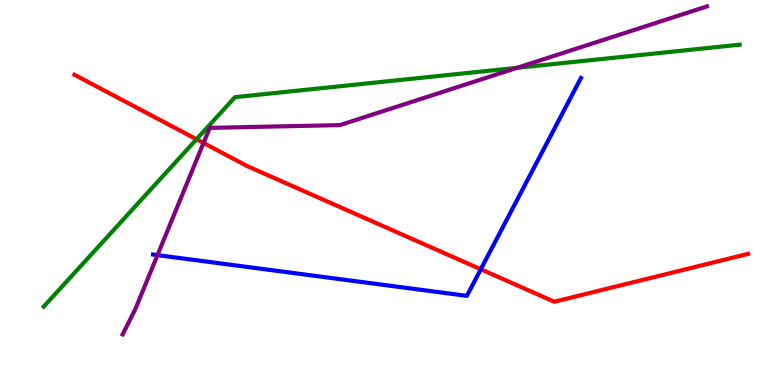[{'lines': ['blue', 'red'], 'intersections': [{'x': 6.2, 'y': 3.01}]}, {'lines': ['green', 'red'], 'intersections': [{'x': 2.54, 'y': 6.38}]}, {'lines': ['purple', 'red'], 'intersections': [{'x': 2.63, 'y': 6.29}]}, {'lines': ['blue', 'green'], 'intersections': []}, {'lines': ['blue', 'purple'], 'intersections': [{'x': 2.03, 'y': 3.37}]}, {'lines': ['green', 'purple'], 'intersections': [{'x': 6.67, 'y': 8.24}]}]